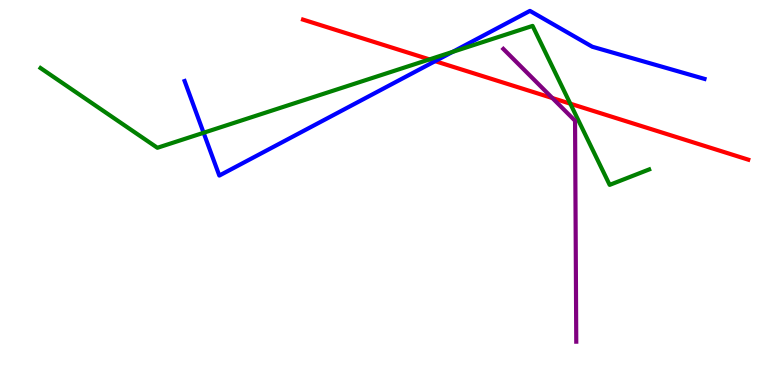[{'lines': ['blue', 'red'], 'intersections': [{'x': 5.61, 'y': 8.41}]}, {'lines': ['green', 'red'], 'intersections': [{'x': 5.54, 'y': 8.46}, {'x': 7.36, 'y': 7.31}]}, {'lines': ['purple', 'red'], 'intersections': [{'x': 7.13, 'y': 7.45}]}, {'lines': ['blue', 'green'], 'intersections': [{'x': 2.63, 'y': 6.55}, {'x': 5.84, 'y': 8.65}]}, {'lines': ['blue', 'purple'], 'intersections': []}, {'lines': ['green', 'purple'], 'intersections': []}]